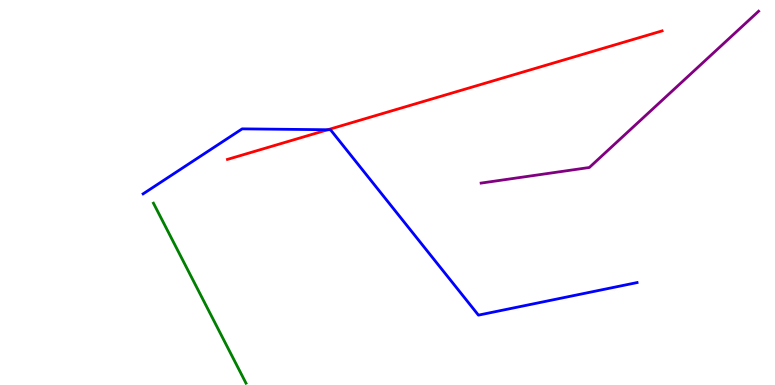[{'lines': ['blue', 'red'], 'intersections': [{'x': 4.23, 'y': 6.63}]}, {'lines': ['green', 'red'], 'intersections': []}, {'lines': ['purple', 'red'], 'intersections': []}, {'lines': ['blue', 'green'], 'intersections': []}, {'lines': ['blue', 'purple'], 'intersections': []}, {'lines': ['green', 'purple'], 'intersections': []}]